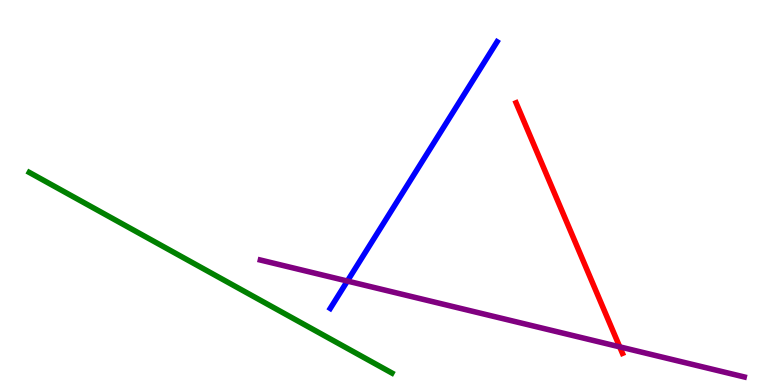[{'lines': ['blue', 'red'], 'intersections': []}, {'lines': ['green', 'red'], 'intersections': []}, {'lines': ['purple', 'red'], 'intersections': [{'x': 8.0, 'y': 0.991}]}, {'lines': ['blue', 'green'], 'intersections': []}, {'lines': ['blue', 'purple'], 'intersections': [{'x': 4.48, 'y': 2.7}]}, {'lines': ['green', 'purple'], 'intersections': []}]